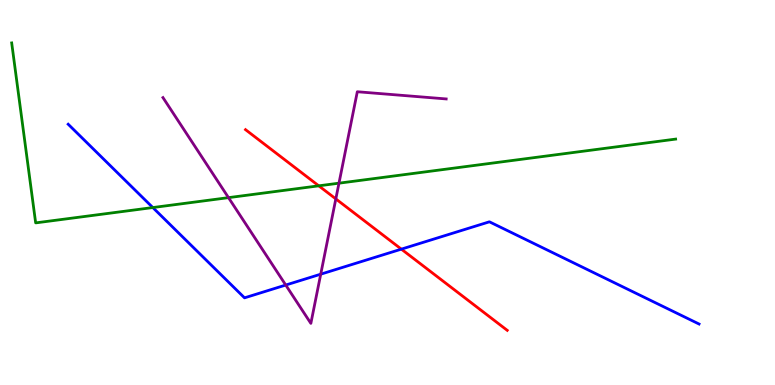[{'lines': ['blue', 'red'], 'intersections': [{'x': 5.18, 'y': 3.53}]}, {'lines': ['green', 'red'], 'intersections': [{'x': 4.11, 'y': 5.17}]}, {'lines': ['purple', 'red'], 'intersections': [{'x': 4.33, 'y': 4.83}]}, {'lines': ['blue', 'green'], 'intersections': [{'x': 1.97, 'y': 4.61}]}, {'lines': ['blue', 'purple'], 'intersections': [{'x': 3.69, 'y': 2.6}, {'x': 4.14, 'y': 2.88}]}, {'lines': ['green', 'purple'], 'intersections': [{'x': 2.95, 'y': 4.87}, {'x': 4.37, 'y': 5.24}]}]